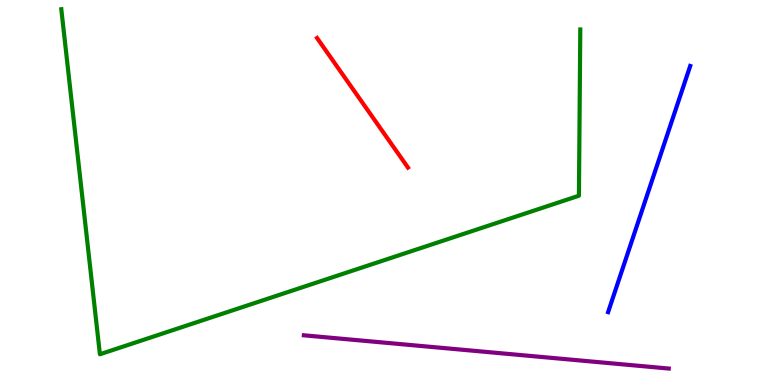[{'lines': ['blue', 'red'], 'intersections': []}, {'lines': ['green', 'red'], 'intersections': []}, {'lines': ['purple', 'red'], 'intersections': []}, {'lines': ['blue', 'green'], 'intersections': []}, {'lines': ['blue', 'purple'], 'intersections': []}, {'lines': ['green', 'purple'], 'intersections': []}]